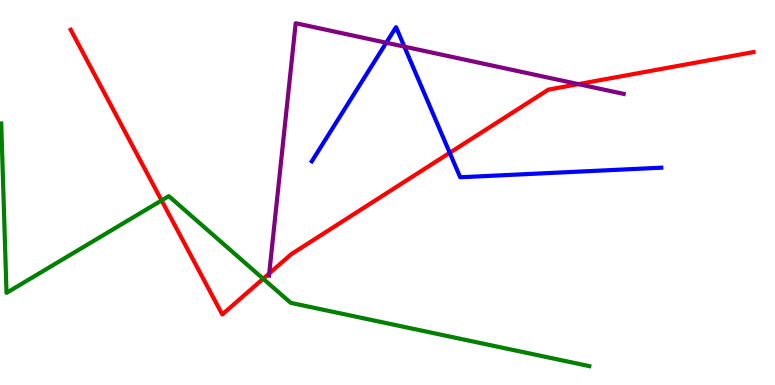[{'lines': ['blue', 'red'], 'intersections': [{'x': 5.8, 'y': 6.03}]}, {'lines': ['green', 'red'], 'intersections': [{'x': 2.08, 'y': 4.79}, {'x': 3.4, 'y': 2.76}]}, {'lines': ['purple', 'red'], 'intersections': [{'x': 3.47, 'y': 2.9}, {'x': 7.46, 'y': 7.81}]}, {'lines': ['blue', 'green'], 'intersections': []}, {'lines': ['blue', 'purple'], 'intersections': [{'x': 4.98, 'y': 8.89}, {'x': 5.22, 'y': 8.79}]}, {'lines': ['green', 'purple'], 'intersections': []}]